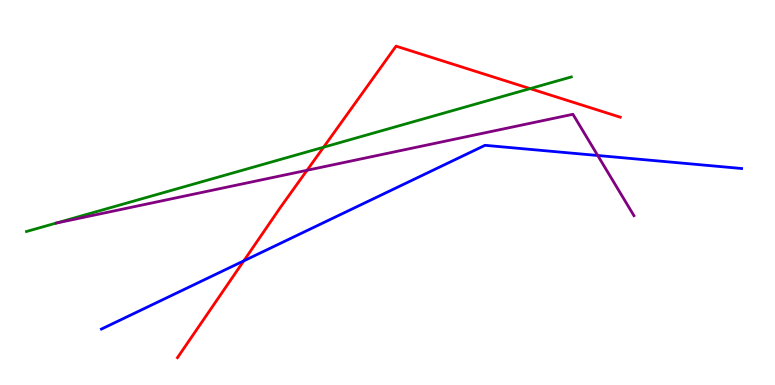[{'lines': ['blue', 'red'], 'intersections': [{'x': 3.15, 'y': 3.22}]}, {'lines': ['green', 'red'], 'intersections': [{'x': 4.18, 'y': 6.18}, {'x': 6.84, 'y': 7.7}]}, {'lines': ['purple', 'red'], 'intersections': [{'x': 3.96, 'y': 5.58}]}, {'lines': ['blue', 'green'], 'intersections': []}, {'lines': ['blue', 'purple'], 'intersections': [{'x': 7.71, 'y': 5.96}]}, {'lines': ['green', 'purple'], 'intersections': []}]